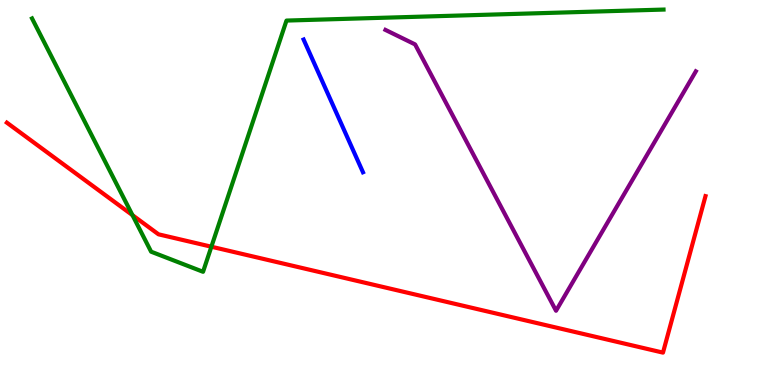[{'lines': ['blue', 'red'], 'intersections': []}, {'lines': ['green', 'red'], 'intersections': [{'x': 1.71, 'y': 4.41}, {'x': 2.73, 'y': 3.59}]}, {'lines': ['purple', 'red'], 'intersections': []}, {'lines': ['blue', 'green'], 'intersections': []}, {'lines': ['blue', 'purple'], 'intersections': []}, {'lines': ['green', 'purple'], 'intersections': []}]